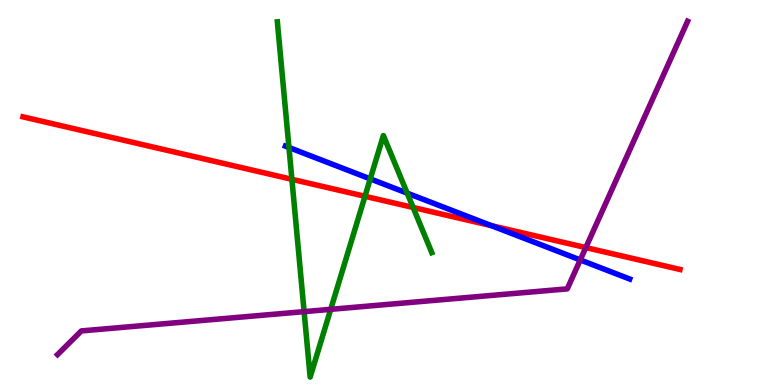[{'lines': ['blue', 'red'], 'intersections': [{'x': 6.34, 'y': 4.14}]}, {'lines': ['green', 'red'], 'intersections': [{'x': 3.77, 'y': 5.34}, {'x': 4.71, 'y': 4.9}, {'x': 5.33, 'y': 4.61}]}, {'lines': ['purple', 'red'], 'intersections': [{'x': 7.56, 'y': 3.57}]}, {'lines': ['blue', 'green'], 'intersections': [{'x': 3.73, 'y': 6.17}, {'x': 4.78, 'y': 5.35}, {'x': 5.25, 'y': 4.98}]}, {'lines': ['blue', 'purple'], 'intersections': [{'x': 7.49, 'y': 3.25}]}, {'lines': ['green', 'purple'], 'intersections': [{'x': 3.92, 'y': 1.91}, {'x': 4.27, 'y': 1.97}]}]